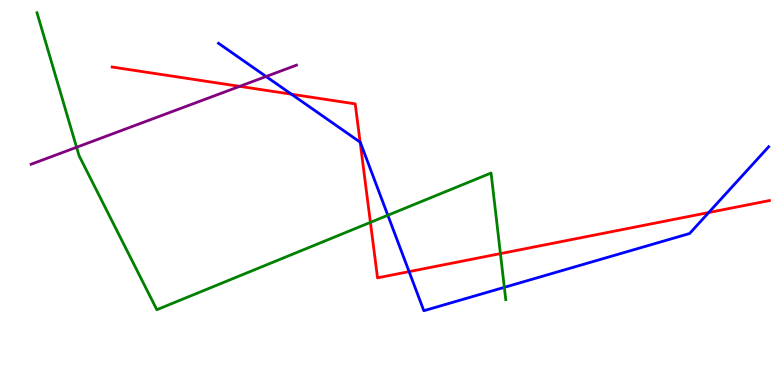[{'lines': ['blue', 'red'], 'intersections': [{'x': 3.76, 'y': 7.55}, {'x': 4.65, 'y': 6.31}, {'x': 5.28, 'y': 2.94}, {'x': 9.14, 'y': 4.48}]}, {'lines': ['green', 'red'], 'intersections': [{'x': 4.78, 'y': 4.22}, {'x': 6.46, 'y': 3.41}]}, {'lines': ['purple', 'red'], 'intersections': [{'x': 3.09, 'y': 7.76}]}, {'lines': ['blue', 'green'], 'intersections': [{'x': 5.0, 'y': 4.41}, {'x': 6.51, 'y': 2.54}]}, {'lines': ['blue', 'purple'], 'intersections': [{'x': 3.43, 'y': 8.01}]}, {'lines': ['green', 'purple'], 'intersections': [{'x': 0.988, 'y': 6.17}]}]